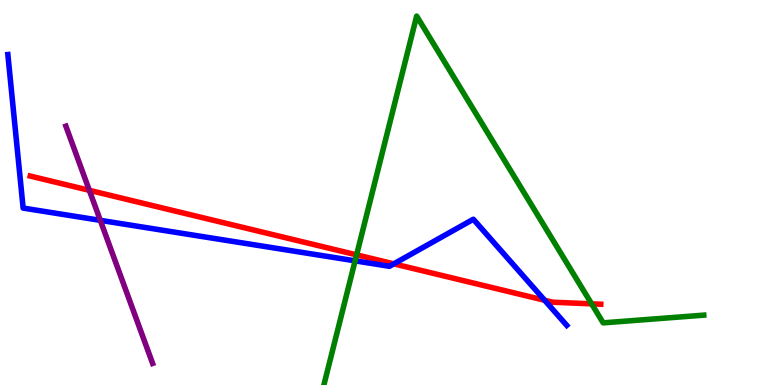[{'lines': ['blue', 'red'], 'intersections': [{'x': 5.08, 'y': 3.15}, {'x': 7.03, 'y': 2.2}]}, {'lines': ['green', 'red'], 'intersections': [{'x': 4.6, 'y': 3.38}, {'x': 7.63, 'y': 2.11}]}, {'lines': ['purple', 'red'], 'intersections': [{'x': 1.15, 'y': 5.06}]}, {'lines': ['blue', 'green'], 'intersections': [{'x': 4.58, 'y': 3.22}]}, {'lines': ['blue', 'purple'], 'intersections': [{'x': 1.29, 'y': 4.28}]}, {'lines': ['green', 'purple'], 'intersections': []}]